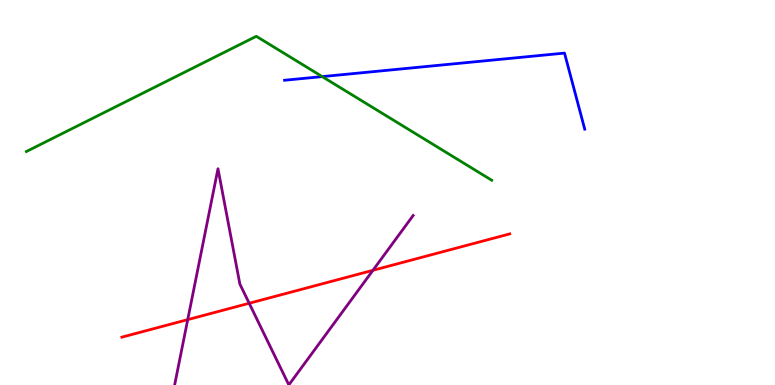[{'lines': ['blue', 'red'], 'intersections': []}, {'lines': ['green', 'red'], 'intersections': []}, {'lines': ['purple', 'red'], 'intersections': [{'x': 2.42, 'y': 1.7}, {'x': 3.22, 'y': 2.12}, {'x': 4.81, 'y': 2.98}]}, {'lines': ['blue', 'green'], 'intersections': [{'x': 4.16, 'y': 8.01}]}, {'lines': ['blue', 'purple'], 'intersections': []}, {'lines': ['green', 'purple'], 'intersections': []}]